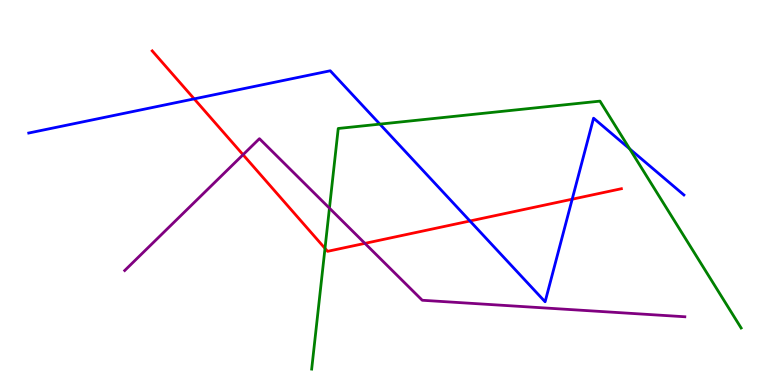[{'lines': ['blue', 'red'], 'intersections': [{'x': 2.51, 'y': 7.43}, {'x': 6.06, 'y': 4.26}, {'x': 7.38, 'y': 4.83}]}, {'lines': ['green', 'red'], 'intersections': [{'x': 4.19, 'y': 3.55}]}, {'lines': ['purple', 'red'], 'intersections': [{'x': 3.14, 'y': 5.98}, {'x': 4.71, 'y': 3.68}]}, {'lines': ['blue', 'green'], 'intersections': [{'x': 4.9, 'y': 6.78}, {'x': 8.12, 'y': 6.13}]}, {'lines': ['blue', 'purple'], 'intersections': []}, {'lines': ['green', 'purple'], 'intersections': [{'x': 4.25, 'y': 4.59}]}]